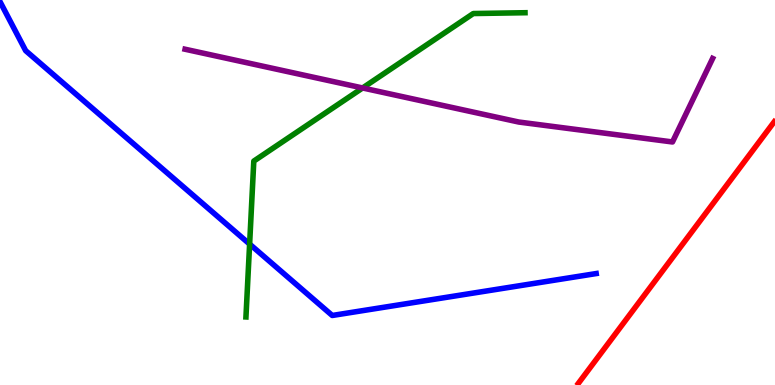[{'lines': ['blue', 'red'], 'intersections': []}, {'lines': ['green', 'red'], 'intersections': []}, {'lines': ['purple', 'red'], 'intersections': []}, {'lines': ['blue', 'green'], 'intersections': [{'x': 3.22, 'y': 3.66}]}, {'lines': ['blue', 'purple'], 'intersections': []}, {'lines': ['green', 'purple'], 'intersections': [{'x': 4.68, 'y': 7.72}]}]